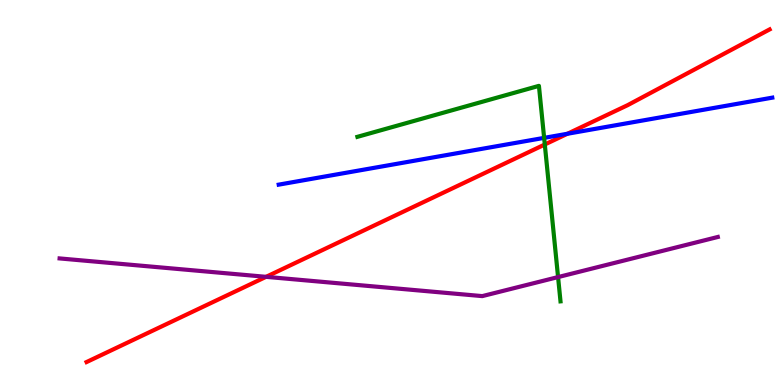[{'lines': ['blue', 'red'], 'intersections': [{'x': 7.32, 'y': 6.53}]}, {'lines': ['green', 'red'], 'intersections': [{'x': 7.03, 'y': 6.25}]}, {'lines': ['purple', 'red'], 'intersections': [{'x': 3.43, 'y': 2.81}]}, {'lines': ['blue', 'green'], 'intersections': [{'x': 7.02, 'y': 6.42}]}, {'lines': ['blue', 'purple'], 'intersections': []}, {'lines': ['green', 'purple'], 'intersections': [{'x': 7.2, 'y': 2.8}]}]